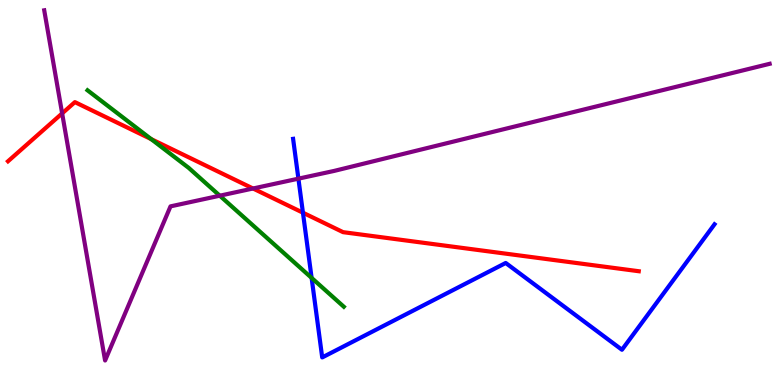[{'lines': ['blue', 'red'], 'intersections': [{'x': 3.91, 'y': 4.48}]}, {'lines': ['green', 'red'], 'intersections': [{'x': 1.95, 'y': 6.39}]}, {'lines': ['purple', 'red'], 'intersections': [{'x': 0.802, 'y': 7.05}, {'x': 3.26, 'y': 5.1}]}, {'lines': ['blue', 'green'], 'intersections': [{'x': 4.02, 'y': 2.78}]}, {'lines': ['blue', 'purple'], 'intersections': [{'x': 3.85, 'y': 5.36}]}, {'lines': ['green', 'purple'], 'intersections': [{'x': 2.84, 'y': 4.92}]}]